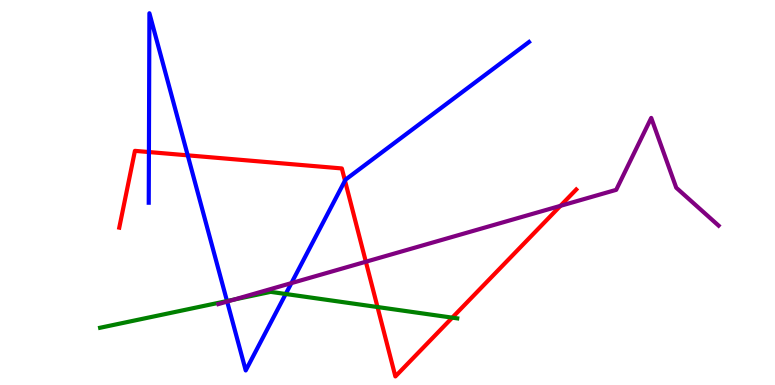[{'lines': ['blue', 'red'], 'intersections': [{'x': 1.92, 'y': 6.05}, {'x': 2.42, 'y': 5.97}, {'x': 4.45, 'y': 5.31}]}, {'lines': ['green', 'red'], 'intersections': [{'x': 4.87, 'y': 2.03}, {'x': 5.84, 'y': 1.75}]}, {'lines': ['purple', 'red'], 'intersections': [{'x': 4.72, 'y': 3.2}, {'x': 7.23, 'y': 4.65}]}, {'lines': ['blue', 'green'], 'intersections': [{'x': 2.93, 'y': 2.18}, {'x': 3.69, 'y': 2.36}]}, {'lines': ['blue', 'purple'], 'intersections': [{'x': 2.93, 'y': 2.17}, {'x': 3.76, 'y': 2.65}]}, {'lines': ['green', 'purple'], 'intersections': [{'x': 3.02, 'y': 2.22}]}]